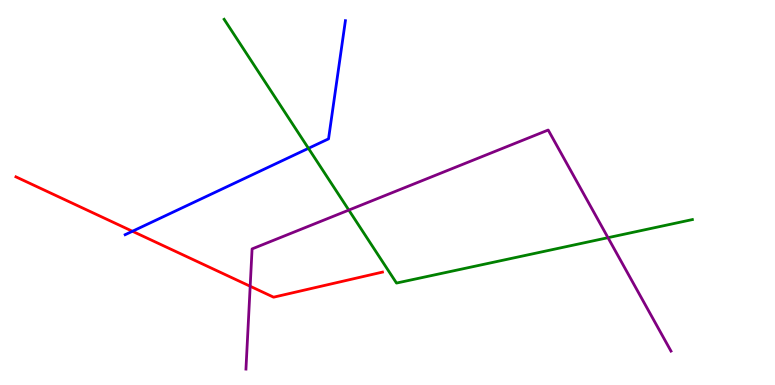[{'lines': ['blue', 'red'], 'intersections': [{'x': 1.71, 'y': 3.99}]}, {'lines': ['green', 'red'], 'intersections': []}, {'lines': ['purple', 'red'], 'intersections': [{'x': 3.23, 'y': 2.56}]}, {'lines': ['blue', 'green'], 'intersections': [{'x': 3.98, 'y': 6.15}]}, {'lines': ['blue', 'purple'], 'intersections': []}, {'lines': ['green', 'purple'], 'intersections': [{'x': 4.5, 'y': 4.54}, {'x': 7.85, 'y': 3.83}]}]